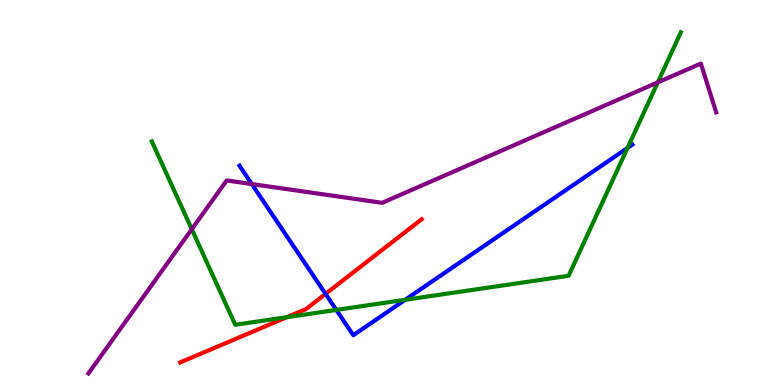[{'lines': ['blue', 'red'], 'intersections': [{'x': 4.2, 'y': 2.37}]}, {'lines': ['green', 'red'], 'intersections': [{'x': 3.7, 'y': 1.76}]}, {'lines': ['purple', 'red'], 'intersections': []}, {'lines': ['blue', 'green'], 'intersections': [{'x': 4.34, 'y': 1.95}, {'x': 5.23, 'y': 2.21}, {'x': 8.1, 'y': 6.16}]}, {'lines': ['blue', 'purple'], 'intersections': [{'x': 3.25, 'y': 5.22}]}, {'lines': ['green', 'purple'], 'intersections': [{'x': 2.47, 'y': 4.05}, {'x': 8.49, 'y': 7.86}]}]